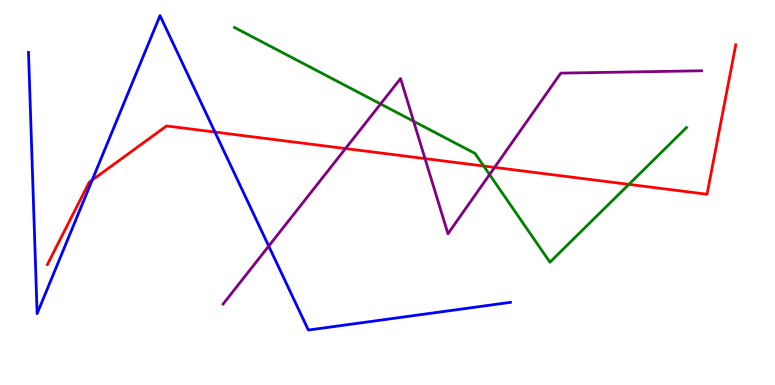[{'lines': ['blue', 'red'], 'intersections': [{'x': 1.19, 'y': 5.32}, {'x': 2.77, 'y': 6.57}]}, {'lines': ['green', 'red'], 'intersections': [{'x': 6.24, 'y': 5.69}, {'x': 8.11, 'y': 5.21}]}, {'lines': ['purple', 'red'], 'intersections': [{'x': 4.46, 'y': 6.14}, {'x': 5.48, 'y': 5.88}, {'x': 6.38, 'y': 5.65}]}, {'lines': ['blue', 'green'], 'intersections': []}, {'lines': ['blue', 'purple'], 'intersections': [{'x': 3.47, 'y': 3.61}]}, {'lines': ['green', 'purple'], 'intersections': [{'x': 4.91, 'y': 7.3}, {'x': 5.34, 'y': 6.85}, {'x': 6.32, 'y': 5.47}]}]